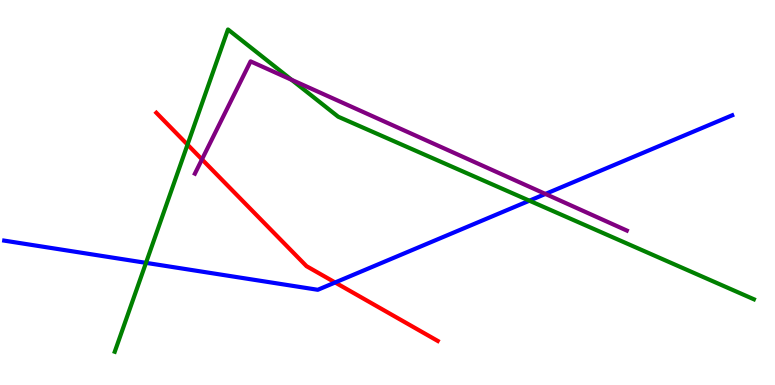[{'lines': ['blue', 'red'], 'intersections': [{'x': 4.32, 'y': 2.66}]}, {'lines': ['green', 'red'], 'intersections': [{'x': 2.42, 'y': 6.24}]}, {'lines': ['purple', 'red'], 'intersections': [{'x': 2.61, 'y': 5.86}]}, {'lines': ['blue', 'green'], 'intersections': [{'x': 1.88, 'y': 3.17}, {'x': 6.83, 'y': 4.79}]}, {'lines': ['blue', 'purple'], 'intersections': [{'x': 7.04, 'y': 4.96}]}, {'lines': ['green', 'purple'], 'intersections': [{'x': 3.76, 'y': 7.93}]}]